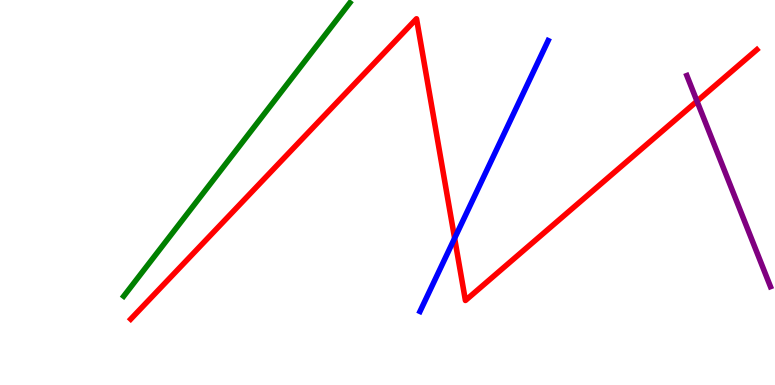[{'lines': ['blue', 'red'], 'intersections': [{'x': 5.87, 'y': 3.81}]}, {'lines': ['green', 'red'], 'intersections': []}, {'lines': ['purple', 'red'], 'intersections': [{'x': 8.99, 'y': 7.37}]}, {'lines': ['blue', 'green'], 'intersections': []}, {'lines': ['blue', 'purple'], 'intersections': []}, {'lines': ['green', 'purple'], 'intersections': []}]